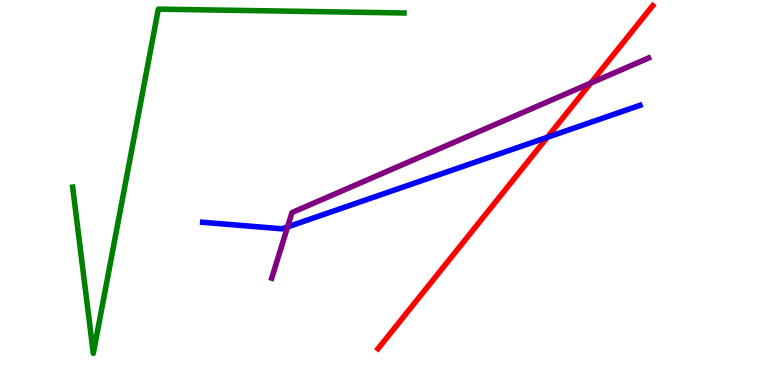[{'lines': ['blue', 'red'], 'intersections': [{'x': 7.06, 'y': 6.43}]}, {'lines': ['green', 'red'], 'intersections': []}, {'lines': ['purple', 'red'], 'intersections': [{'x': 7.62, 'y': 7.84}]}, {'lines': ['blue', 'green'], 'intersections': []}, {'lines': ['blue', 'purple'], 'intersections': [{'x': 3.71, 'y': 4.11}]}, {'lines': ['green', 'purple'], 'intersections': []}]